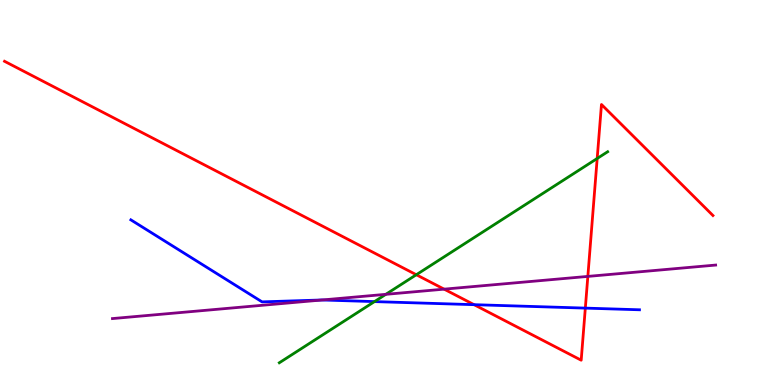[{'lines': ['blue', 'red'], 'intersections': [{'x': 6.12, 'y': 2.09}, {'x': 7.55, 'y': 2.0}]}, {'lines': ['green', 'red'], 'intersections': [{'x': 5.37, 'y': 2.86}, {'x': 7.71, 'y': 5.88}]}, {'lines': ['purple', 'red'], 'intersections': [{'x': 5.73, 'y': 2.49}, {'x': 7.59, 'y': 2.82}]}, {'lines': ['blue', 'green'], 'intersections': [{'x': 4.83, 'y': 2.17}]}, {'lines': ['blue', 'purple'], 'intersections': [{'x': 4.16, 'y': 2.21}]}, {'lines': ['green', 'purple'], 'intersections': [{'x': 4.98, 'y': 2.36}]}]